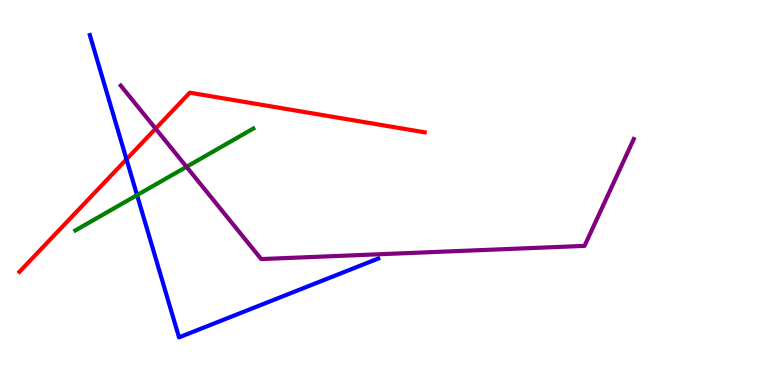[{'lines': ['blue', 'red'], 'intersections': [{'x': 1.63, 'y': 5.86}]}, {'lines': ['green', 'red'], 'intersections': []}, {'lines': ['purple', 'red'], 'intersections': [{'x': 2.01, 'y': 6.66}]}, {'lines': ['blue', 'green'], 'intersections': [{'x': 1.77, 'y': 4.93}]}, {'lines': ['blue', 'purple'], 'intersections': []}, {'lines': ['green', 'purple'], 'intersections': [{'x': 2.41, 'y': 5.67}]}]